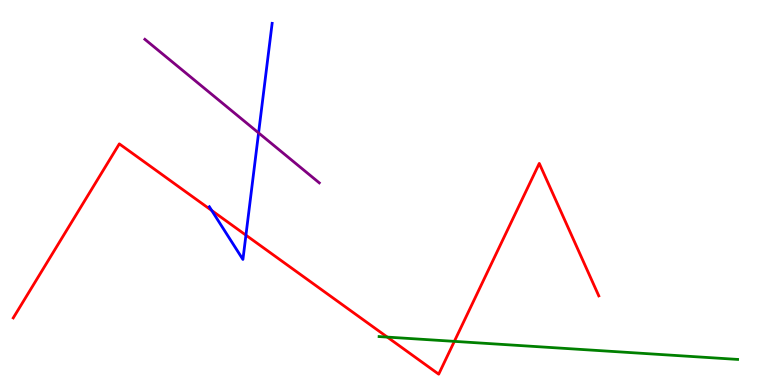[{'lines': ['blue', 'red'], 'intersections': [{'x': 2.73, 'y': 4.53}, {'x': 3.17, 'y': 3.89}]}, {'lines': ['green', 'red'], 'intersections': [{'x': 5.0, 'y': 1.24}, {'x': 5.86, 'y': 1.13}]}, {'lines': ['purple', 'red'], 'intersections': []}, {'lines': ['blue', 'green'], 'intersections': []}, {'lines': ['blue', 'purple'], 'intersections': [{'x': 3.34, 'y': 6.55}]}, {'lines': ['green', 'purple'], 'intersections': []}]